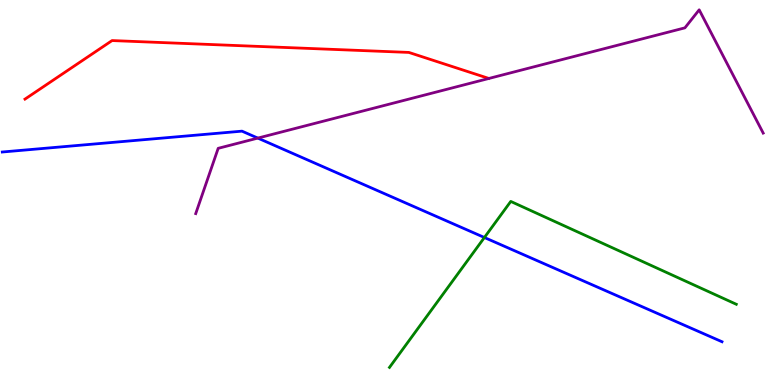[{'lines': ['blue', 'red'], 'intersections': []}, {'lines': ['green', 'red'], 'intersections': []}, {'lines': ['purple', 'red'], 'intersections': []}, {'lines': ['blue', 'green'], 'intersections': [{'x': 6.25, 'y': 3.83}]}, {'lines': ['blue', 'purple'], 'intersections': [{'x': 3.33, 'y': 6.41}]}, {'lines': ['green', 'purple'], 'intersections': []}]